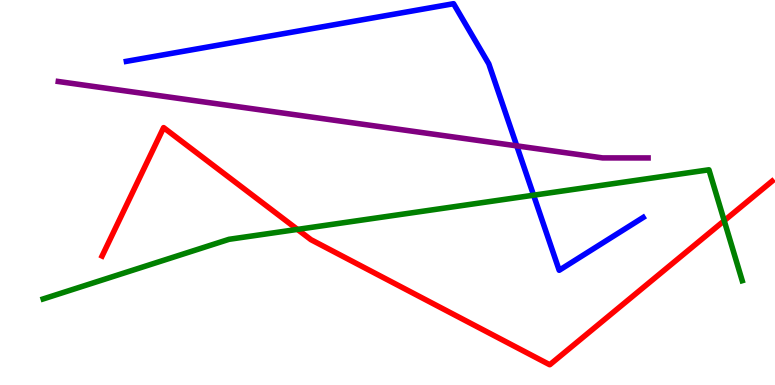[{'lines': ['blue', 'red'], 'intersections': []}, {'lines': ['green', 'red'], 'intersections': [{'x': 3.84, 'y': 4.04}, {'x': 9.34, 'y': 4.27}]}, {'lines': ['purple', 'red'], 'intersections': []}, {'lines': ['blue', 'green'], 'intersections': [{'x': 6.89, 'y': 4.93}]}, {'lines': ['blue', 'purple'], 'intersections': [{'x': 6.67, 'y': 6.21}]}, {'lines': ['green', 'purple'], 'intersections': []}]